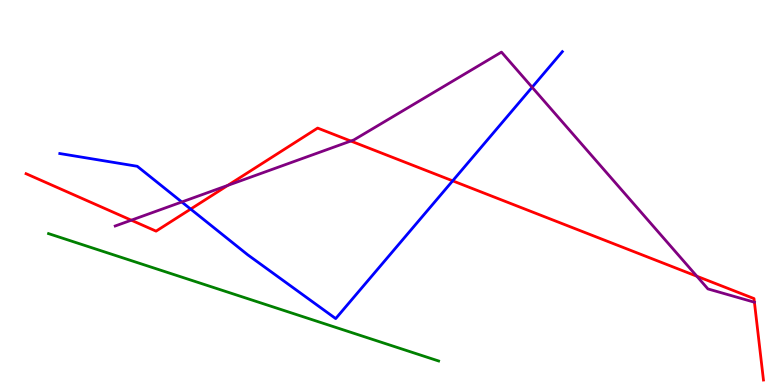[{'lines': ['blue', 'red'], 'intersections': [{'x': 2.46, 'y': 4.57}, {'x': 5.84, 'y': 5.3}]}, {'lines': ['green', 'red'], 'intersections': []}, {'lines': ['purple', 'red'], 'intersections': [{'x': 1.69, 'y': 4.28}, {'x': 2.94, 'y': 5.18}, {'x': 4.53, 'y': 6.34}, {'x': 8.99, 'y': 2.82}, {'x': 9.73, 'y': 2.15}]}, {'lines': ['blue', 'green'], 'intersections': []}, {'lines': ['blue', 'purple'], 'intersections': [{'x': 2.35, 'y': 4.75}, {'x': 6.87, 'y': 7.73}]}, {'lines': ['green', 'purple'], 'intersections': []}]